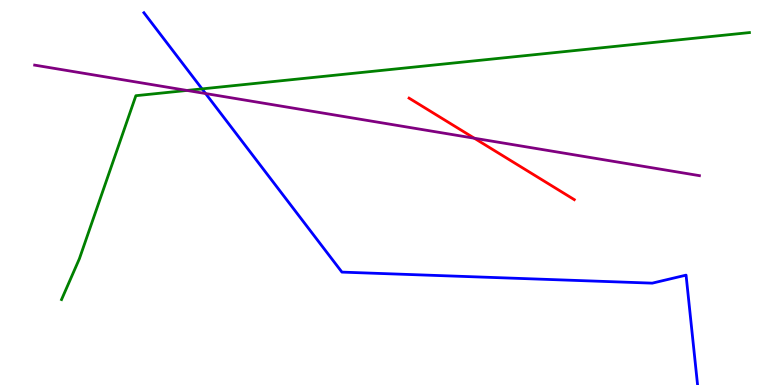[{'lines': ['blue', 'red'], 'intersections': []}, {'lines': ['green', 'red'], 'intersections': []}, {'lines': ['purple', 'red'], 'intersections': [{'x': 6.12, 'y': 6.41}]}, {'lines': ['blue', 'green'], 'intersections': [{'x': 2.61, 'y': 7.69}]}, {'lines': ['blue', 'purple'], 'intersections': [{'x': 2.65, 'y': 7.57}]}, {'lines': ['green', 'purple'], 'intersections': [{'x': 2.41, 'y': 7.65}]}]